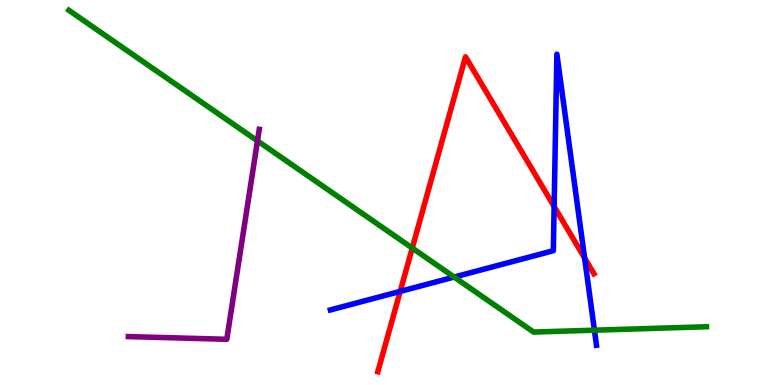[{'lines': ['blue', 'red'], 'intersections': [{'x': 5.16, 'y': 2.43}, {'x': 7.15, 'y': 4.64}, {'x': 7.54, 'y': 3.3}]}, {'lines': ['green', 'red'], 'intersections': [{'x': 5.32, 'y': 3.56}]}, {'lines': ['purple', 'red'], 'intersections': []}, {'lines': ['blue', 'green'], 'intersections': [{'x': 5.86, 'y': 2.8}, {'x': 7.67, 'y': 1.42}]}, {'lines': ['blue', 'purple'], 'intersections': []}, {'lines': ['green', 'purple'], 'intersections': [{'x': 3.32, 'y': 6.34}]}]